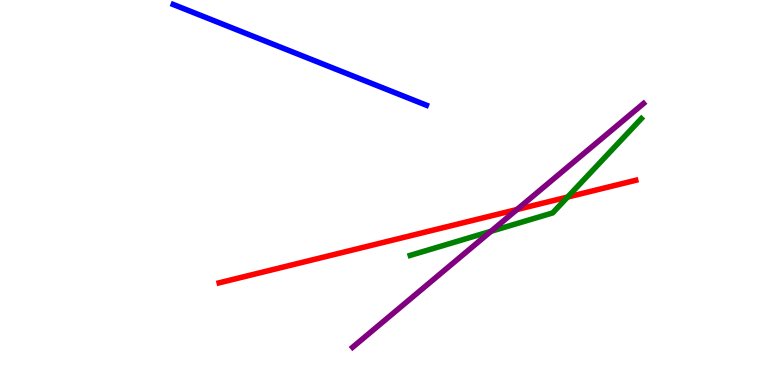[{'lines': ['blue', 'red'], 'intersections': []}, {'lines': ['green', 'red'], 'intersections': [{'x': 7.32, 'y': 4.88}]}, {'lines': ['purple', 'red'], 'intersections': [{'x': 6.67, 'y': 4.56}]}, {'lines': ['blue', 'green'], 'intersections': []}, {'lines': ['blue', 'purple'], 'intersections': []}, {'lines': ['green', 'purple'], 'intersections': [{'x': 6.34, 'y': 3.99}]}]